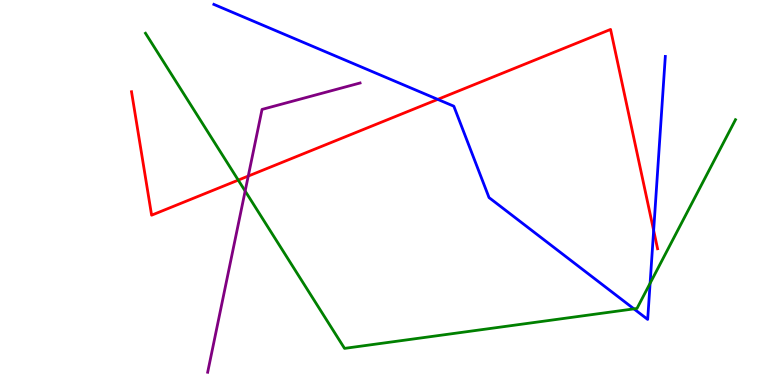[{'lines': ['blue', 'red'], 'intersections': [{'x': 5.65, 'y': 7.42}, {'x': 8.43, 'y': 4.02}]}, {'lines': ['green', 'red'], 'intersections': [{'x': 3.07, 'y': 5.32}]}, {'lines': ['purple', 'red'], 'intersections': [{'x': 3.2, 'y': 5.43}]}, {'lines': ['blue', 'green'], 'intersections': [{'x': 8.18, 'y': 1.98}, {'x': 8.39, 'y': 2.64}]}, {'lines': ['blue', 'purple'], 'intersections': []}, {'lines': ['green', 'purple'], 'intersections': [{'x': 3.16, 'y': 5.04}]}]